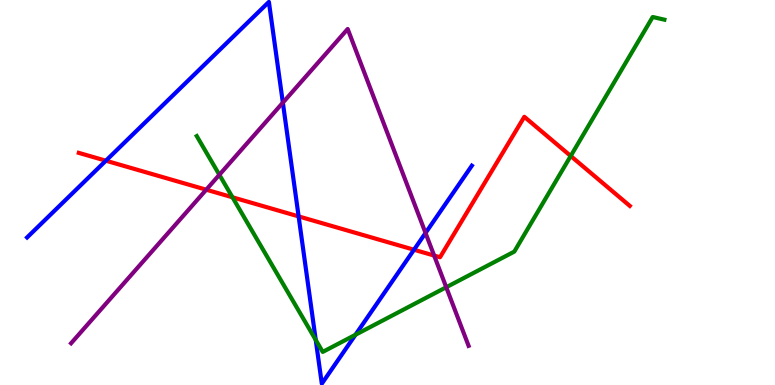[{'lines': ['blue', 'red'], 'intersections': [{'x': 1.37, 'y': 5.83}, {'x': 3.85, 'y': 4.38}, {'x': 5.34, 'y': 3.51}]}, {'lines': ['green', 'red'], 'intersections': [{'x': 3.0, 'y': 4.88}, {'x': 7.36, 'y': 5.95}]}, {'lines': ['purple', 'red'], 'intersections': [{'x': 2.66, 'y': 5.07}, {'x': 5.6, 'y': 3.36}]}, {'lines': ['blue', 'green'], 'intersections': [{'x': 4.07, 'y': 1.17}, {'x': 4.59, 'y': 1.3}]}, {'lines': ['blue', 'purple'], 'intersections': [{'x': 3.65, 'y': 7.33}, {'x': 5.49, 'y': 3.95}]}, {'lines': ['green', 'purple'], 'intersections': [{'x': 2.83, 'y': 5.46}, {'x': 5.76, 'y': 2.54}]}]